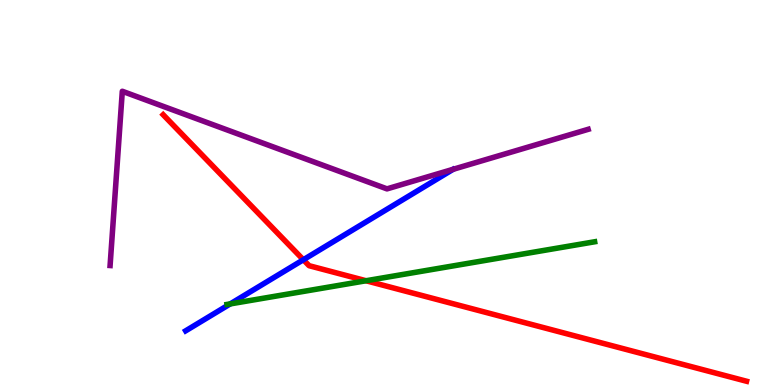[{'lines': ['blue', 'red'], 'intersections': [{'x': 3.91, 'y': 3.25}]}, {'lines': ['green', 'red'], 'intersections': [{'x': 4.72, 'y': 2.71}]}, {'lines': ['purple', 'red'], 'intersections': []}, {'lines': ['blue', 'green'], 'intersections': [{'x': 2.97, 'y': 2.11}]}, {'lines': ['blue', 'purple'], 'intersections': []}, {'lines': ['green', 'purple'], 'intersections': []}]